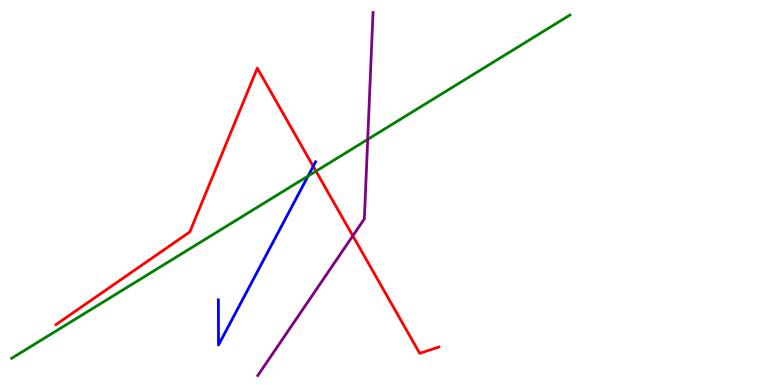[{'lines': ['blue', 'red'], 'intersections': [{'x': 4.04, 'y': 5.68}]}, {'lines': ['green', 'red'], 'intersections': [{'x': 4.08, 'y': 5.55}]}, {'lines': ['purple', 'red'], 'intersections': [{'x': 4.55, 'y': 3.87}]}, {'lines': ['blue', 'green'], 'intersections': [{'x': 3.97, 'y': 5.43}]}, {'lines': ['blue', 'purple'], 'intersections': []}, {'lines': ['green', 'purple'], 'intersections': [{'x': 4.74, 'y': 6.38}]}]